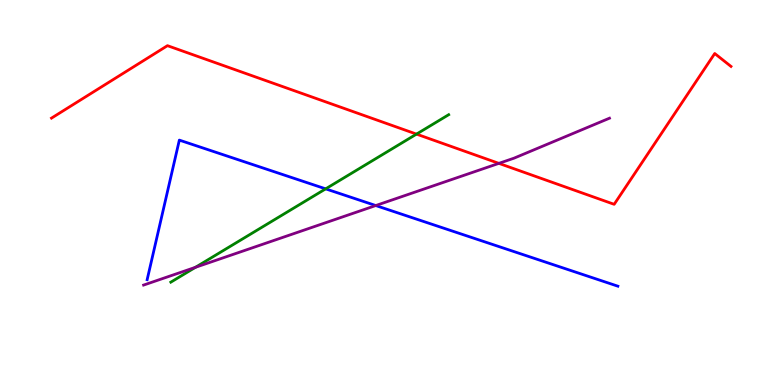[{'lines': ['blue', 'red'], 'intersections': []}, {'lines': ['green', 'red'], 'intersections': [{'x': 5.37, 'y': 6.52}]}, {'lines': ['purple', 'red'], 'intersections': [{'x': 6.44, 'y': 5.76}]}, {'lines': ['blue', 'green'], 'intersections': [{'x': 4.2, 'y': 5.09}]}, {'lines': ['blue', 'purple'], 'intersections': [{'x': 4.85, 'y': 4.66}]}, {'lines': ['green', 'purple'], 'intersections': [{'x': 2.52, 'y': 3.06}]}]